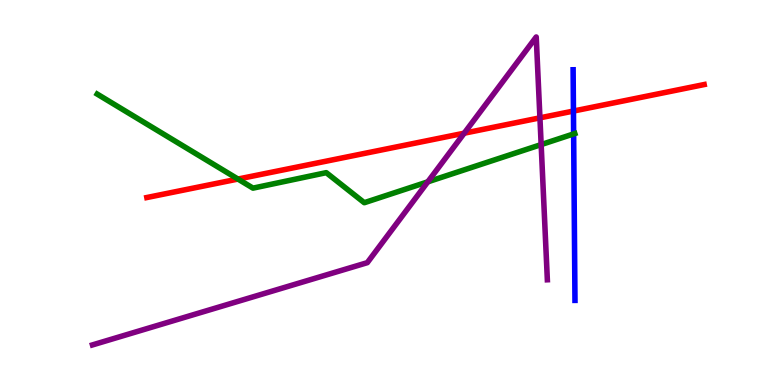[{'lines': ['blue', 'red'], 'intersections': [{'x': 7.4, 'y': 7.12}]}, {'lines': ['green', 'red'], 'intersections': [{'x': 3.07, 'y': 5.35}]}, {'lines': ['purple', 'red'], 'intersections': [{'x': 5.99, 'y': 6.54}, {'x': 6.97, 'y': 6.94}]}, {'lines': ['blue', 'green'], 'intersections': [{'x': 7.4, 'y': 6.52}]}, {'lines': ['blue', 'purple'], 'intersections': []}, {'lines': ['green', 'purple'], 'intersections': [{'x': 5.52, 'y': 5.28}, {'x': 6.98, 'y': 6.24}]}]